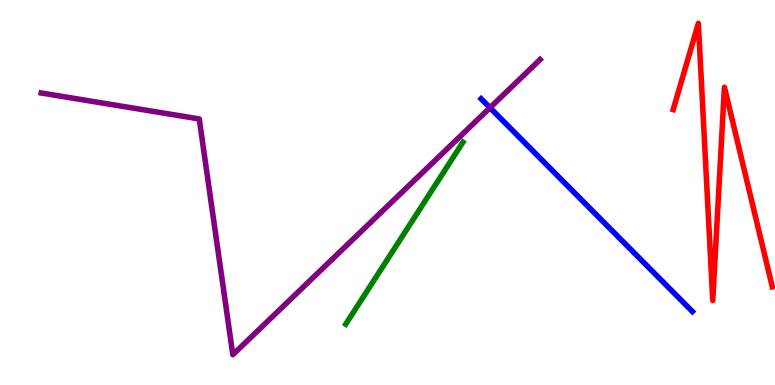[{'lines': ['blue', 'red'], 'intersections': []}, {'lines': ['green', 'red'], 'intersections': []}, {'lines': ['purple', 'red'], 'intersections': []}, {'lines': ['blue', 'green'], 'intersections': []}, {'lines': ['blue', 'purple'], 'intersections': [{'x': 6.32, 'y': 7.2}]}, {'lines': ['green', 'purple'], 'intersections': []}]